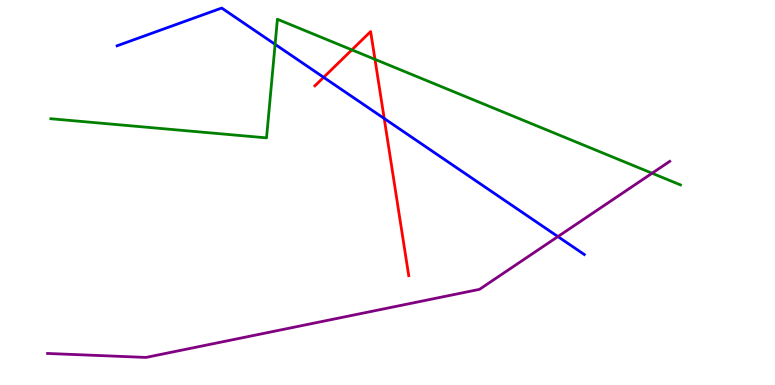[{'lines': ['blue', 'red'], 'intersections': [{'x': 4.18, 'y': 7.99}, {'x': 4.96, 'y': 6.92}]}, {'lines': ['green', 'red'], 'intersections': [{'x': 4.54, 'y': 8.71}, {'x': 4.84, 'y': 8.46}]}, {'lines': ['purple', 'red'], 'intersections': []}, {'lines': ['blue', 'green'], 'intersections': [{'x': 3.55, 'y': 8.85}]}, {'lines': ['blue', 'purple'], 'intersections': [{'x': 7.2, 'y': 3.86}]}, {'lines': ['green', 'purple'], 'intersections': [{'x': 8.41, 'y': 5.5}]}]